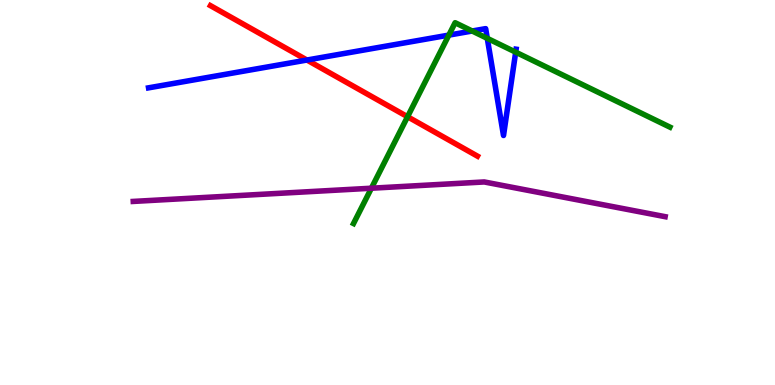[{'lines': ['blue', 'red'], 'intersections': [{'x': 3.96, 'y': 8.44}]}, {'lines': ['green', 'red'], 'intersections': [{'x': 5.26, 'y': 6.97}]}, {'lines': ['purple', 'red'], 'intersections': []}, {'lines': ['blue', 'green'], 'intersections': [{'x': 5.79, 'y': 9.09}, {'x': 6.09, 'y': 9.19}, {'x': 6.29, 'y': 9.0}, {'x': 6.65, 'y': 8.65}]}, {'lines': ['blue', 'purple'], 'intersections': []}, {'lines': ['green', 'purple'], 'intersections': [{'x': 4.79, 'y': 5.11}]}]